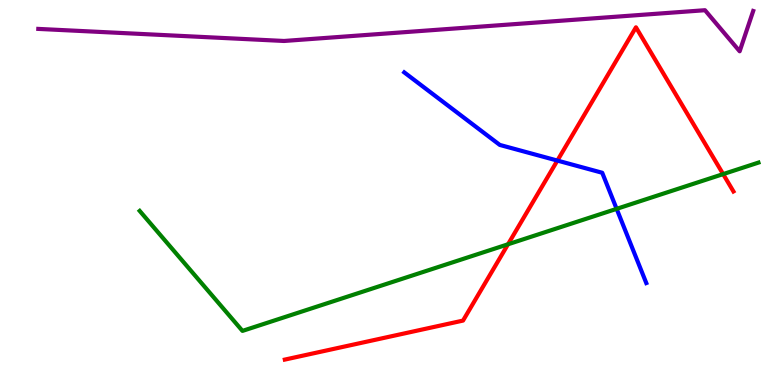[{'lines': ['blue', 'red'], 'intersections': [{'x': 7.19, 'y': 5.83}]}, {'lines': ['green', 'red'], 'intersections': [{'x': 6.56, 'y': 3.66}, {'x': 9.33, 'y': 5.48}]}, {'lines': ['purple', 'red'], 'intersections': []}, {'lines': ['blue', 'green'], 'intersections': [{'x': 7.96, 'y': 4.58}]}, {'lines': ['blue', 'purple'], 'intersections': []}, {'lines': ['green', 'purple'], 'intersections': []}]